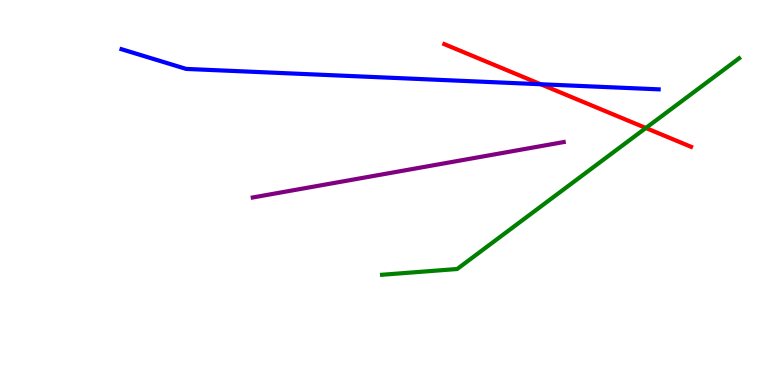[{'lines': ['blue', 'red'], 'intersections': [{'x': 6.98, 'y': 7.81}]}, {'lines': ['green', 'red'], 'intersections': [{'x': 8.33, 'y': 6.68}]}, {'lines': ['purple', 'red'], 'intersections': []}, {'lines': ['blue', 'green'], 'intersections': []}, {'lines': ['blue', 'purple'], 'intersections': []}, {'lines': ['green', 'purple'], 'intersections': []}]